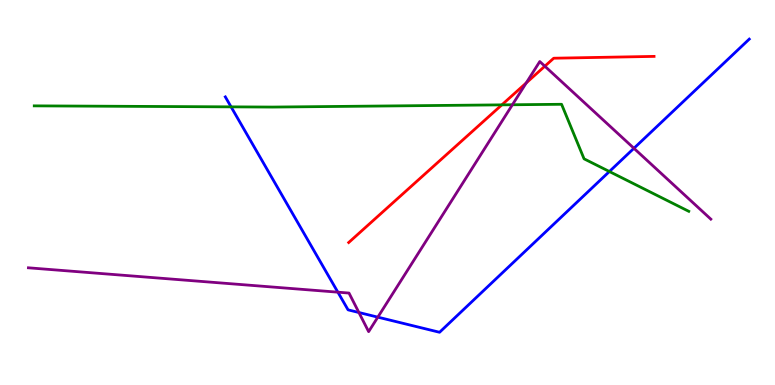[{'lines': ['blue', 'red'], 'intersections': []}, {'lines': ['green', 'red'], 'intersections': [{'x': 6.48, 'y': 7.28}]}, {'lines': ['purple', 'red'], 'intersections': [{'x': 6.79, 'y': 7.85}, {'x': 7.03, 'y': 8.28}]}, {'lines': ['blue', 'green'], 'intersections': [{'x': 2.98, 'y': 7.22}, {'x': 7.86, 'y': 5.54}]}, {'lines': ['blue', 'purple'], 'intersections': [{'x': 4.36, 'y': 2.41}, {'x': 4.63, 'y': 1.88}, {'x': 4.88, 'y': 1.76}, {'x': 8.18, 'y': 6.15}]}, {'lines': ['green', 'purple'], 'intersections': [{'x': 6.61, 'y': 7.28}]}]